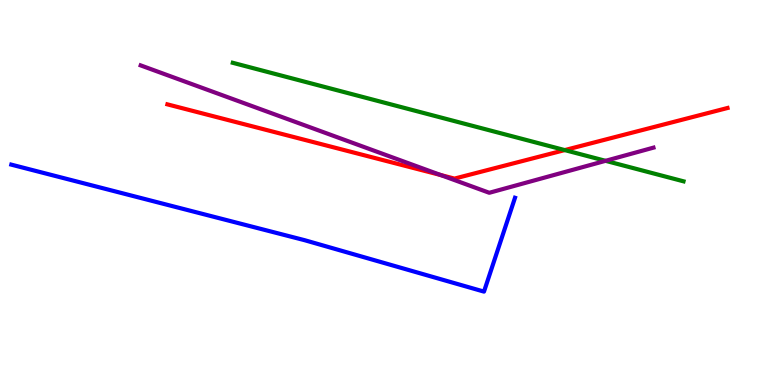[{'lines': ['blue', 'red'], 'intersections': []}, {'lines': ['green', 'red'], 'intersections': [{'x': 7.29, 'y': 6.1}]}, {'lines': ['purple', 'red'], 'intersections': [{'x': 5.69, 'y': 5.45}]}, {'lines': ['blue', 'green'], 'intersections': []}, {'lines': ['blue', 'purple'], 'intersections': []}, {'lines': ['green', 'purple'], 'intersections': [{'x': 7.81, 'y': 5.82}]}]